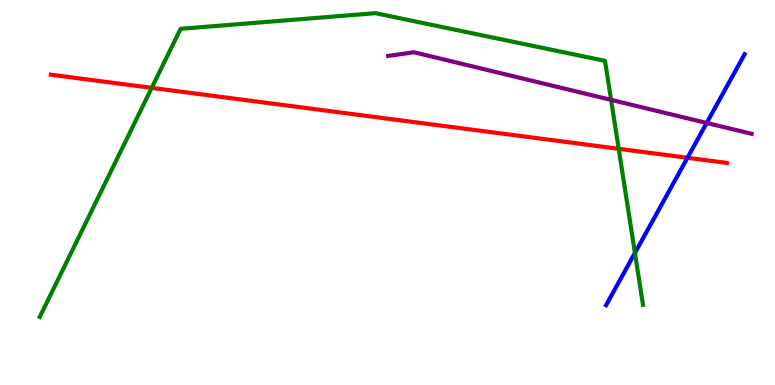[{'lines': ['blue', 'red'], 'intersections': [{'x': 8.87, 'y': 5.9}]}, {'lines': ['green', 'red'], 'intersections': [{'x': 1.96, 'y': 7.72}, {'x': 7.98, 'y': 6.13}]}, {'lines': ['purple', 'red'], 'intersections': []}, {'lines': ['blue', 'green'], 'intersections': [{'x': 8.19, 'y': 3.43}]}, {'lines': ['blue', 'purple'], 'intersections': [{'x': 9.12, 'y': 6.81}]}, {'lines': ['green', 'purple'], 'intersections': [{'x': 7.89, 'y': 7.41}]}]